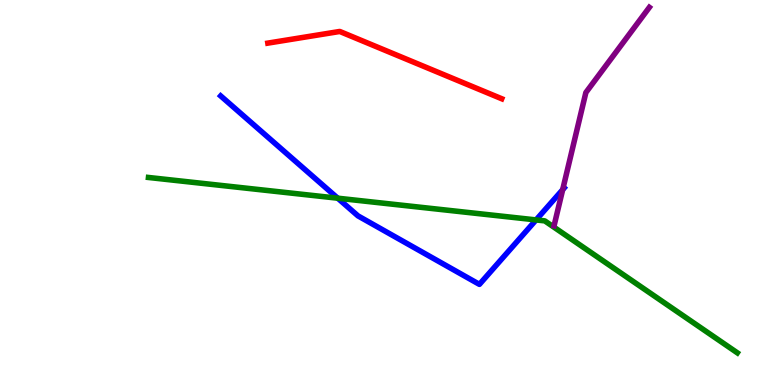[{'lines': ['blue', 'red'], 'intersections': []}, {'lines': ['green', 'red'], 'intersections': []}, {'lines': ['purple', 'red'], 'intersections': []}, {'lines': ['blue', 'green'], 'intersections': [{'x': 4.36, 'y': 4.85}, {'x': 6.92, 'y': 4.29}]}, {'lines': ['blue', 'purple'], 'intersections': [{'x': 7.26, 'y': 5.07}]}, {'lines': ['green', 'purple'], 'intersections': []}]